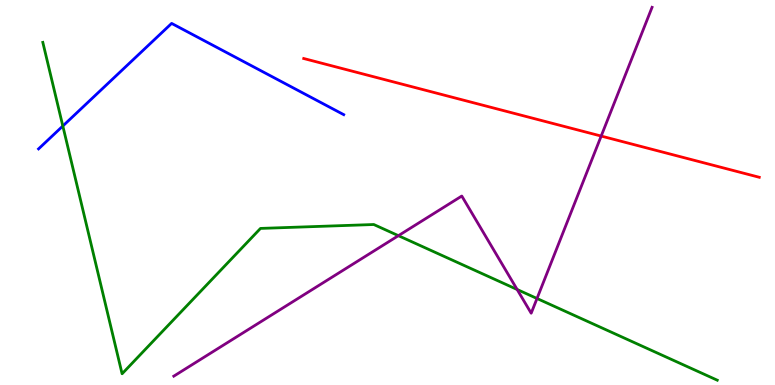[{'lines': ['blue', 'red'], 'intersections': []}, {'lines': ['green', 'red'], 'intersections': []}, {'lines': ['purple', 'red'], 'intersections': [{'x': 7.76, 'y': 6.47}]}, {'lines': ['blue', 'green'], 'intersections': [{'x': 0.811, 'y': 6.73}]}, {'lines': ['blue', 'purple'], 'intersections': []}, {'lines': ['green', 'purple'], 'intersections': [{'x': 5.14, 'y': 3.88}, {'x': 6.67, 'y': 2.48}, {'x': 6.93, 'y': 2.25}]}]